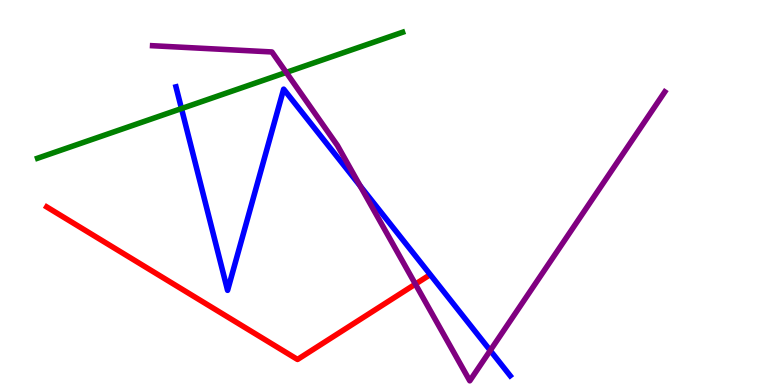[{'lines': ['blue', 'red'], 'intersections': []}, {'lines': ['green', 'red'], 'intersections': []}, {'lines': ['purple', 'red'], 'intersections': [{'x': 5.36, 'y': 2.62}]}, {'lines': ['blue', 'green'], 'intersections': [{'x': 2.34, 'y': 7.18}]}, {'lines': ['blue', 'purple'], 'intersections': [{'x': 4.65, 'y': 5.17}, {'x': 6.33, 'y': 0.896}]}, {'lines': ['green', 'purple'], 'intersections': [{'x': 3.69, 'y': 8.12}]}]